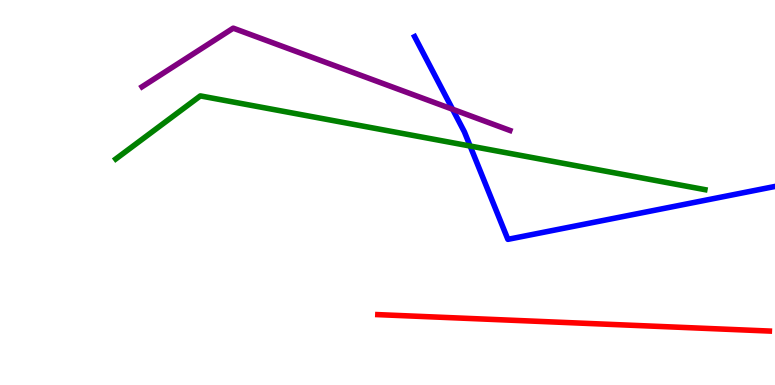[{'lines': ['blue', 'red'], 'intersections': []}, {'lines': ['green', 'red'], 'intersections': []}, {'lines': ['purple', 'red'], 'intersections': []}, {'lines': ['blue', 'green'], 'intersections': [{'x': 6.07, 'y': 6.21}]}, {'lines': ['blue', 'purple'], 'intersections': [{'x': 5.84, 'y': 7.16}]}, {'lines': ['green', 'purple'], 'intersections': []}]